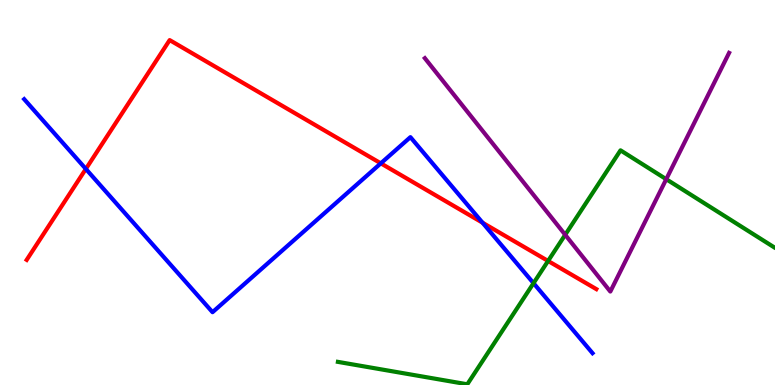[{'lines': ['blue', 'red'], 'intersections': [{'x': 1.11, 'y': 5.61}, {'x': 4.91, 'y': 5.76}, {'x': 6.23, 'y': 4.22}]}, {'lines': ['green', 'red'], 'intersections': [{'x': 7.07, 'y': 3.22}]}, {'lines': ['purple', 'red'], 'intersections': []}, {'lines': ['blue', 'green'], 'intersections': [{'x': 6.88, 'y': 2.64}]}, {'lines': ['blue', 'purple'], 'intersections': []}, {'lines': ['green', 'purple'], 'intersections': [{'x': 7.29, 'y': 3.9}, {'x': 8.6, 'y': 5.35}]}]